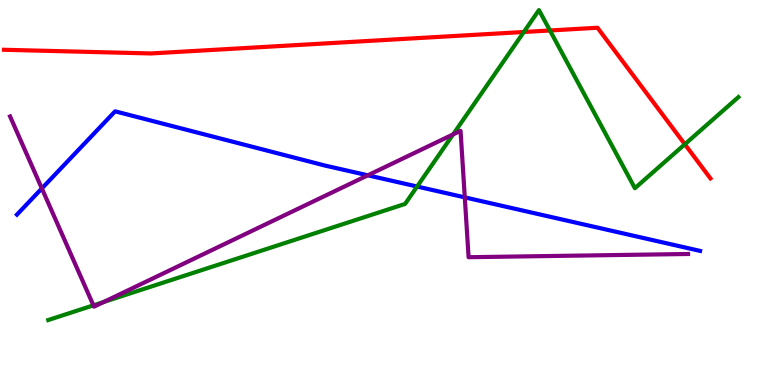[{'lines': ['blue', 'red'], 'intersections': []}, {'lines': ['green', 'red'], 'intersections': [{'x': 6.76, 'y': 9.17}, {'x': 7.1, 'y': 9.21}, {'x': 8.84, 'y': 6.25}]}, {'lines': ['purple', 'red'], 'intersections': []}, {'lines': ['blue', 'green'], 'intersections': [{'x': 5.38, 'y': 5.16}]}, {'lines': ['blue', 'purple'], 'intersections': [{'x': 0.54, 'y': 5.11}, {'x': 4.75, 'y': 5.45}, {'x': 6.0, 'y': 4.87}]}, {'lines': ['green', 'purple'], 'intersections': [{'x': 1.21, 'y': 2.07}, {'x': 1.34, 'y': 2.16}, {'x': 5.85, 'y': 6.51}]}]